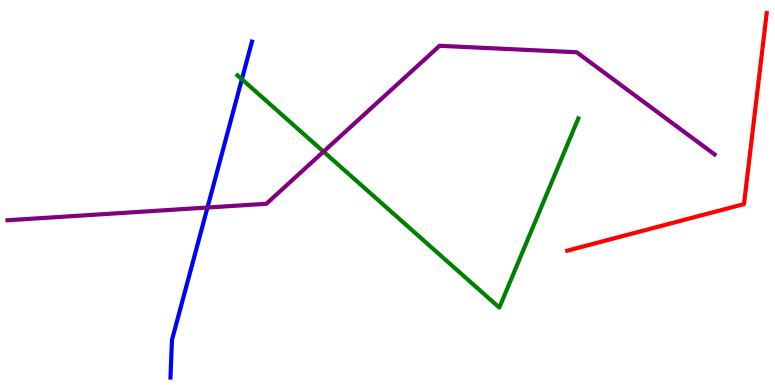[{'lines': ['blue', 'red'], 'intersections': []}, {'lines': ['green', 'red'], 'intersections': []}, {'lines': ['purple', 'red'], 'intersections': []}, {'lines': ['blue', 'green'], 'intersections': [{'x': 3.12, 'y': 7.94}]}, {'lines': ['blue', 'purple'], 'intersections': [{'x': 2.68, 'y': 4.61}]}, {'lines': ['green', 'purple'], 'intersections': [{'x': 4.17, 'y': 6.06}]}]